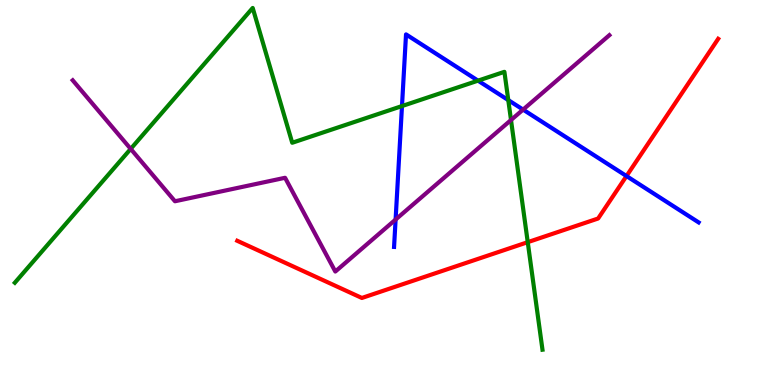[{'lines': ['blue', 'red'], 'intersections': [{'x': 8.08, 'y': 5.43}]}, {'lines': ['green', 'red'], 'intersections': [{'x': 6.81, 'y': 3.71}]}, {'lines': ['purple', 'red'], 'intersections': []}, {'lines': ['blue', 'green'], 'intersections': [{'x': 5.19, 'y': 7.24}, {'x': 6.17, 'y': 7.91}, {'x': 6.56, 'y': 7.4}]}, {'lines': ['blue', 'purple'], 'intersections': [{'x': 5.1, 'y': 4.3}, {'x': 6.75, 'y': 7.15}]}, {'lines': ['green', 'purple'], 'intersections': [{'x': 1.69, 'y': 6.13}, {'x': 6.59, 'y': 6.88}]}]